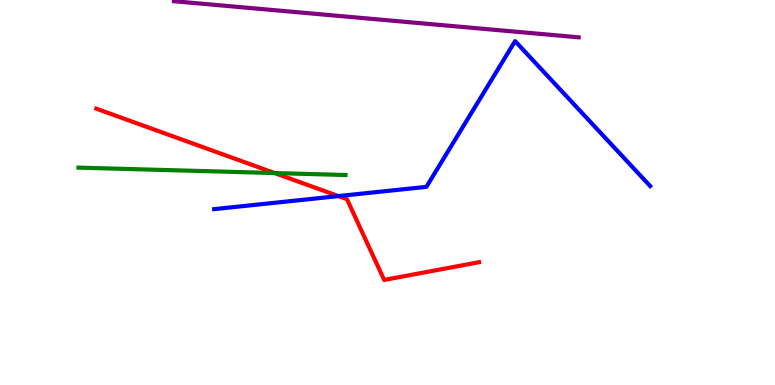[{'lines': ['blue', 'red'], 'intersections': [{'x': 4.37, 'y': 4.91}]}, {'lines': ['green', 'red'], 'intersections': [{'x': 3.54, 'y': 5.51}]}, {'lines': ['purple', 'red'], 'intersections': []}, {'lines': ['blue', 'green'], 'intersections': []}, {'lines': ['blue', 'purple'], 'intersections': []}, {'lines': ['green', 'purple'], 'intersections': []}]